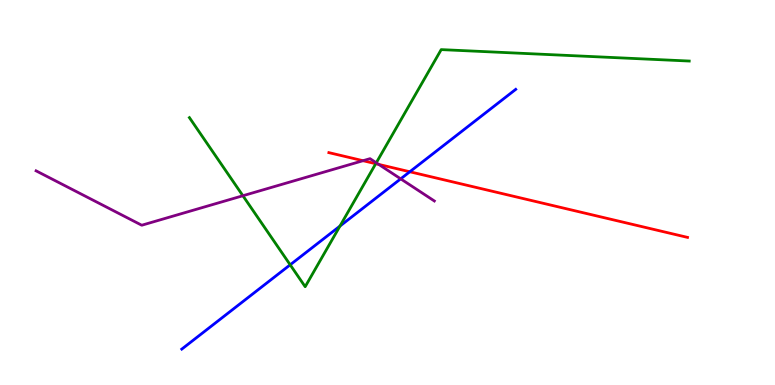[{'lines': ['blue', 'red'], 'intersections': [{'x': 5.29, 'y': 5.54}]}, {'lines': ['green', 'red'], 'intersections': [{'x': 4.85, 'y': 5.75}]}, {'lines': ['purple', 'red'], 'intersections': [{'x': 4.68, 'y': 5.83}, {'x': 4.89, 'y': 5.73}]}, {'lines': ['blue', 'green'], 'intersections': [{'x': 3.74, 'y': 3.12}, {'x': 4.39, 'y': 4.13}]}, {'lines': ['blue', 'purple'], 'intersections': [{'x': 5.17, 'y': 5.35}]}, {'lines': ['green', 'purple'], 'intersections': [{'x': 3.13, 'y': 4.92}, {'x': 4.86, 'y': 5.77}]}]